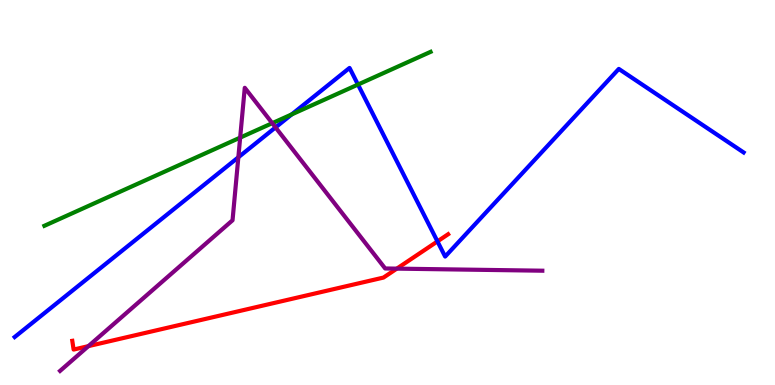[{'lines': ['blue', 'red'], 'intersections': [{'x': 5.64, 'y': 3.73}]}, {'lines': ['green', 'red'], 'intersections': []}, {'lines': ['purple', 'red'], 'intersections': [{'x': 1.14, 'y': 1.01}, {'x': 5.12, 'y': 3.02}]}, {'lines': ['blue', 'green'], 'intersections': [{'x': 3.76, 'y': 7.03}, {'x': 4.62, 'y': 7.8}]}, {'lines': ['blue', 'purple'], 'intersections': [{'x': 3.08, 'y': 5.91}, {'x': 3.56, 'y': 6.69}]}, {'lines': ['green', 'purple'], 'intersections': [{'x': 3.1, 'y': 6.43}, {'x': 3.51, 'y': 6.8}]}]